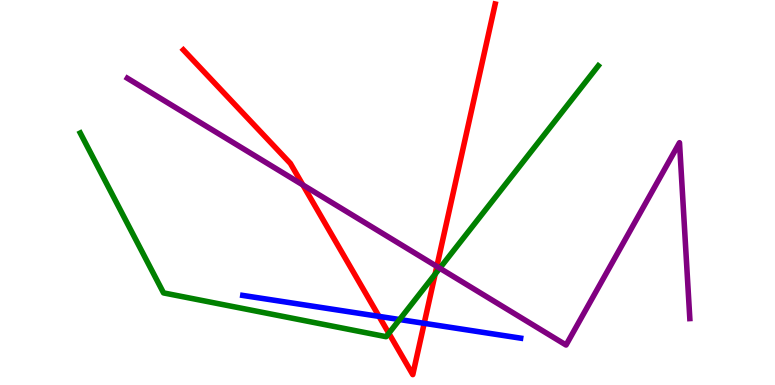[{'lines': ['blue', 'red'], 'intersections': [{'x': 4.89, 'y': 1.78}, {'x': 5.47, 'y': 1.6}]}, {'lines': ['green', 'red'], 'intersections': [{'x': 5.02, 'y': 1.34}, {'x': 5.61, 'y': 2.88}]}, {'lines': ['purple', 'red'], 'intersections': [{'x': 3.91, 'y': 5.2}, {'x': 5.64, 'y': 3.08}]}, {'lines': ['blue', 'green'], 'intersections': [{'x': 5.16, 'y': 1.7}]}, {'lines': ['blue', 'purple'], 'intersections': []}, {'lines': ['green', 'purple'], 'intersections': [{'x': 5.67, 'y': 3.03}]}]